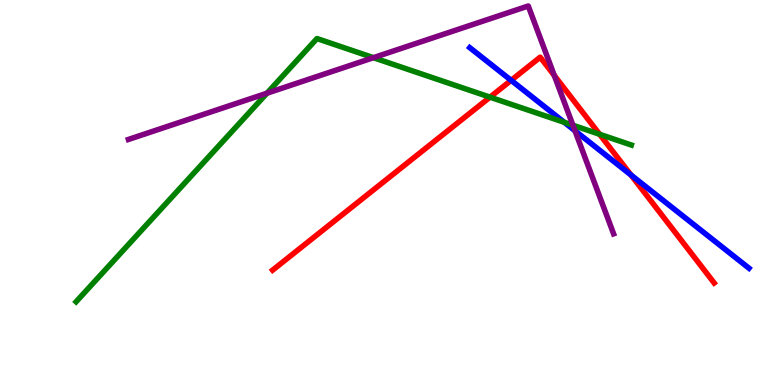[{'lines': ['blue', 'red'], 'intersections': [{'x': 6.6, 'y': 7.91}, {'x': 8.14, 'y': 5.46}]}, {'lines': ['green', 'red'], 'intersections': [{'x': 6.32, 'y': 7.48}, {'x': 7.74, 'y': 6.51}]}, {'lines': ['purple', 'red'], 'intersections': [{'x': 7.15, 'y': 8.04}]}, {'lines': ['blue', 'green'], 'intersections': [{'x': 7.28, 'y': 6.82}]}, {'lines': ['blue', 'purple'], 'intersections': [{'x': 7.42, 'y': 6.6}]}, {'lines': ['green', 'purple'], 'intersections': [{'x': 3.44, 'y': 7.58}, {'x': 4.82, 'y': 8.5}, {'x': 7.39, 'y': 6.75}]}]